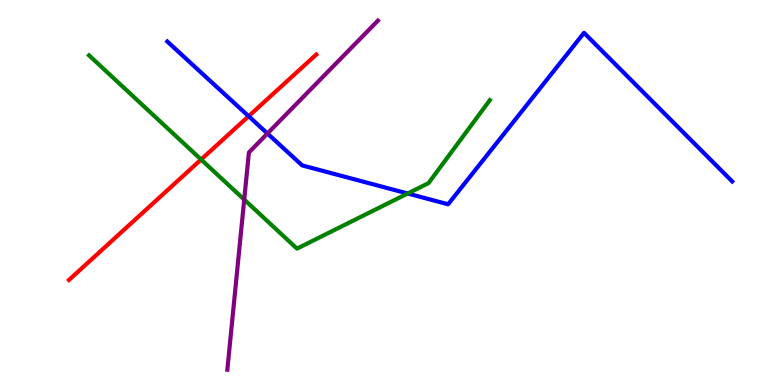[{'lines': ['blue', 'red'], 'intersections': [{'x': 3.21, 'y': 6.98}]}, {'lines': ['green', 'red'], 'intersections': [{'x': 2.59, 'y': 5.86}]}, {'lines': ['purple', 'red'], 'intersections': []}, {'lines': ['blue', 'green'], 'intersections': [{'x': 5.26, 'y': 4.97}]}, {'lines': ['blue', 'purple'], 'intersections': [{'x': 3.45, 'y': 6.53}]}, {'lines': ['green', 'purple'], 'intersections': [{'x': 3.15, 'y': 4.82}]}]